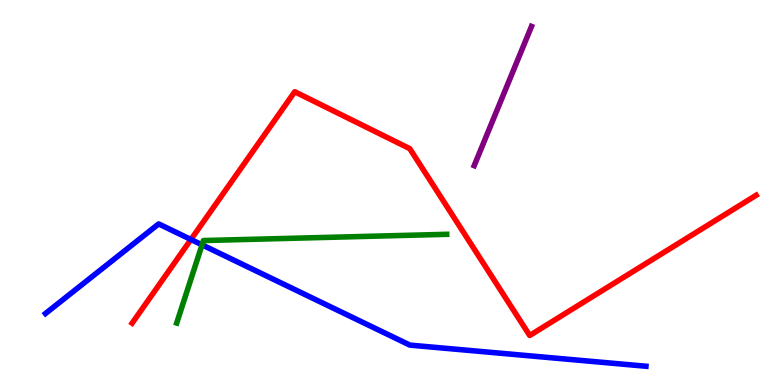[{'lines': ['blue', 'red'], 'intersections': [{'x': 2.46, 'y': 3.78}]}, {'lines': ['green', 'red'], 'intersections': []}, {'lines': ['purple', 'red'], 'intersections': []}, {'lines': ['blue', 'green'], 'intersections': [{'x': 2.61, 'y': 3.64}]}, {'lines': ['blue', 'purple'], 'intersections': []}, {'lines': ['green', 'purple'], 'intersections': []}]